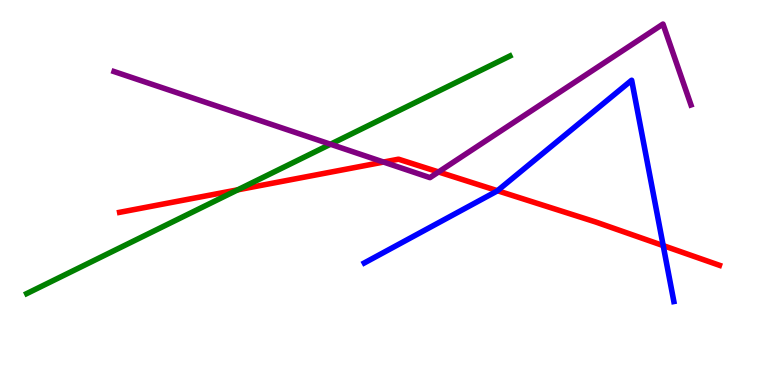[{'lines': ['blue', 'red'], 'intersections': [{'x': 6.42, 'y': 5.05}, {'x': 8.56, 'y': 3.62}]}, {'lines': ['green', 'red'], 'intersections': [{'x': 3.07, 'y': 5.07}]}, {'lines': ['purple', 'red'], 'intersections': [{'x': 4.95, 'y': 5.79}, {'x': 5.66, 'y': 5.53}]}, {'lines': ['blue', 'green'], 'intersections': []}, {'lines': ['blue', 'purple'], 'intersections': []}, {'lines': ['green', 'purple'], 'intersections': [{'x': 4.26, 'y': 6.25}]}]